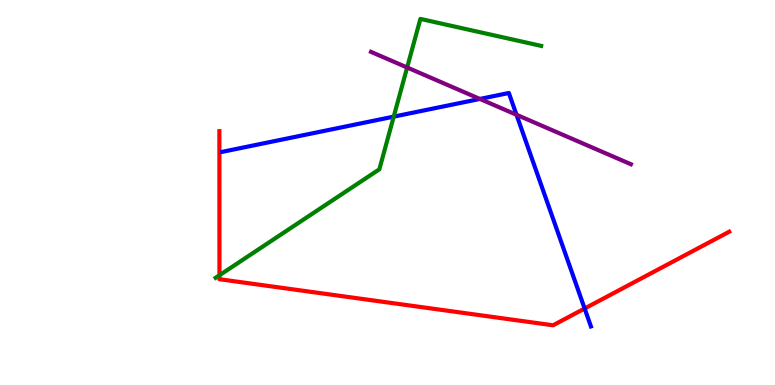[{'lines': ['blue', 'red'], 'intersections': [{'x': 7.54, 'y': 1.99}]}, {'lines': ['green', 'red'], 'intersections': [{'x': 2.83, 'y': 2.85}]}, {'lines': ['purple', 'red'], 'intersections': []}, {'lines': ['blue', 'green'], 'intersections': [{'x': 5.08, 'y': 6.97}]}, {'lines': ['blue', 'purple'], 'intersections': [{'x': 6.19, 'y': 7.43}, {'x': 6.66, 'y': 7.02}]}, {'lines': ['green', 'purple'], 'intersections': [{'x': 5.25, 'y': 8.25}]}]